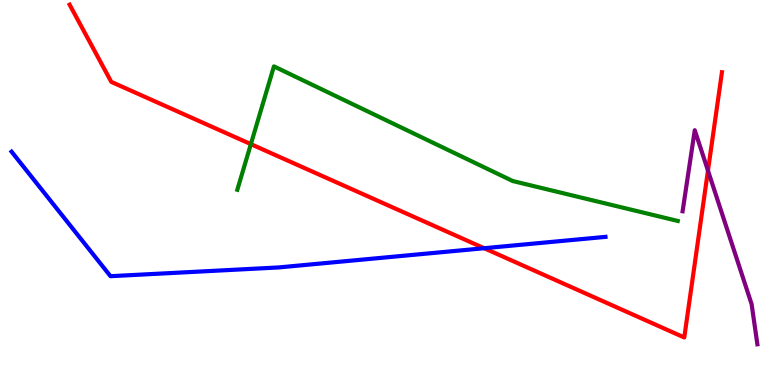[{'lines': ['blue', 'red'], 'intersections': [{'x': 6.25, 'y': 3.55}]}, {'lines': ['green', 'red'], 'intersections': [{'x': 3.24, 'y': 6.26}]}, {'lines': ['purple', 'red'], 'intersections': [{'x': 9.14, 'y': 5.57}]}, {'lines': ['blue', 'green'], 'intersections': []}, {'lines': ['blue', 'purple'], 'intersections': []}, {'lines': ['green', 'purple'], 'intersections': []}]